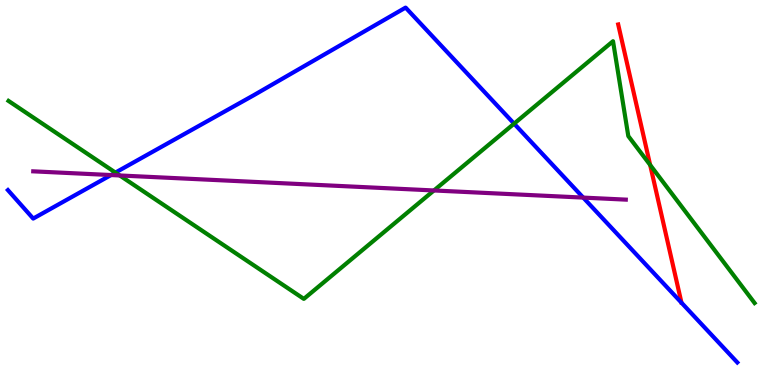[{'lines': ['blue', 'red'], 'intersections': []}, {'lines': ['green', 'red'], 'intersections': [{'x': 8.39, 'y': 5.72}]}, {'lines': ['purple', 'red'], 'intersections': []}, {'lines': ['blue', 'green'], 'intersections': [{'x': 1.49, 'y': 5.52}, {'x': 6.63, 'y': 6.79}]}, {'lines': ['blue', 'purple'], 'intersections': [{'x': 1.43, 'y': 5.45}, {'x': 7.53, 'y': 4.87}]}, {'lines': ['green', 'purple'], 'intersections': [{'x': 1.54, 'y': 5.44}, {'x': 5.6, 'y': 5.05}]}]